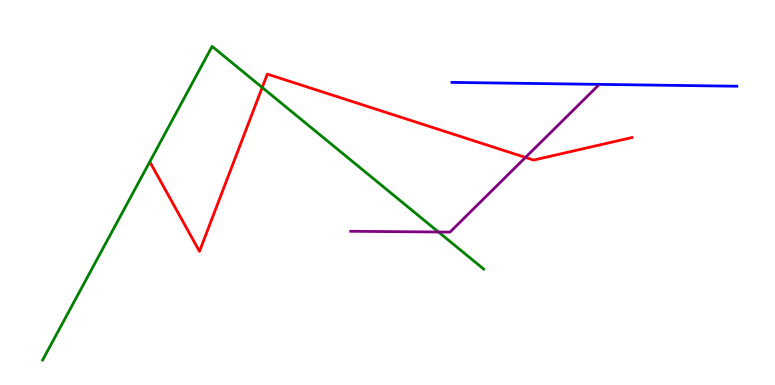[{'lines': ['blue', 'red'], 'intersections': []}, {'lines': ['green', 'red'], 'intersections': [{'x': 3.38, 'y': 7.73}]}, {'lines': ['purple', 'red'], 'intersections': [{'x': 6.78, 'y': 5.91}]}, {'lines': ['blue', 'green'], 'intersections': []}, {'lines': ['blue', 'purple'], 'intersections': []}, {'lines': ['green', 'purple'], 'intersections': [{'x': 5.66, 'y': 3.97}]}]